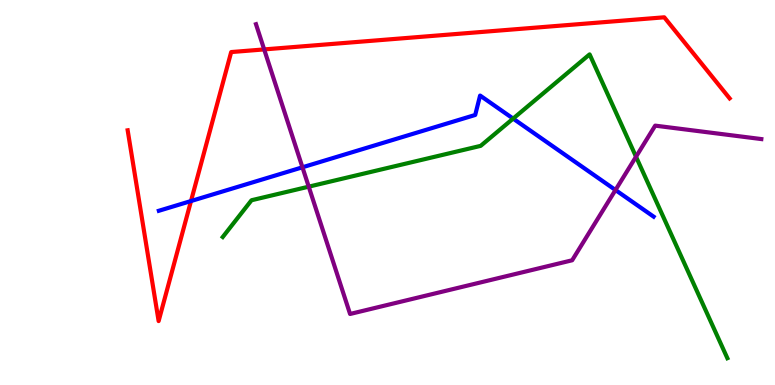[{'lines': ['blue', 'red'], 'intersections': [{'x': 2.46, 'y': 4.78}]}, {'lines': ['green', 'red'], 'intersections': []}, {'lines': ['purple', 'red'], 'intersections': [{'x': 3.41, 'y': 8.72}]}, {'lines': ['blue', 'green'], 'intersections': [{'x': 6.62, 'y': 6.92}]}, {'lines': ['blue', 'purple'], 'intersections': [{'x': 3.9, 'y': 5.65}, {'x': 7.94, 'y': 5.06}]}, {'lines': ['green', 'purple'], 'intersections': [{'x': 3.98, 'y': 5.15}, {'x': 8.21, 'y': 5.93}]}]